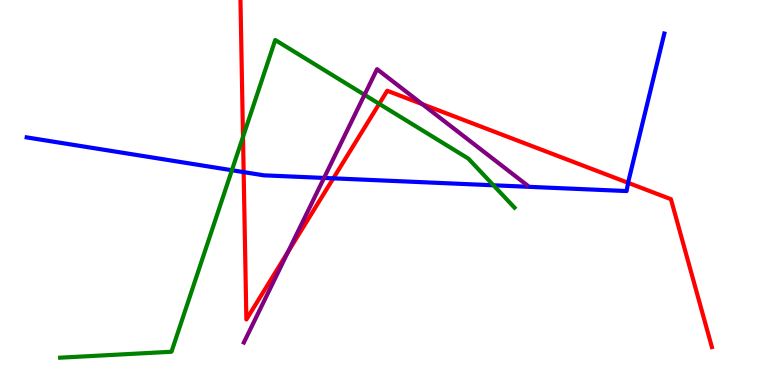[{'lines': ['blue', 'red'], 'intersections': [{'x': 3.14, 'y': 5.53}, {'x': 4.3, 'y': 5.37}, {'x': 8.1, 'y': 5.25}]}, {'lines': ['green', 'red'], 'intersections': [{'x': 3.14, 'y': 6.45}, {'x': 4.89, 'y': 7.3}]}, {'lines': ['purple', 'red'], 'intersections': [{'x': 3.72, 'y': 3.46}, {'x': 5.45, 'y': 7.29}]}, {'lines': ['blue', 'green'], 'intersections': [{'x': 2.99, 'y': 5.58}, {'x': 6.37, 'y': 5.19}]}, {'lines': ['blue', 'purple'], 'intersections': [{'x': 4.18, 'y': 5.38}]}, {'lines': ['green', 'purple'], 'intersections': [{'x': 4.7, 'y': 7.54}]}]